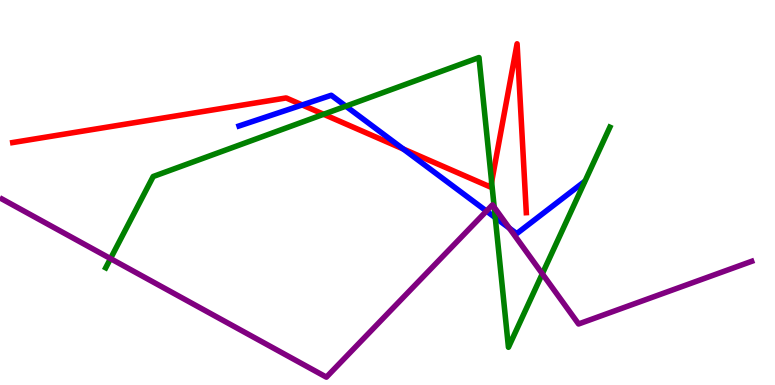[{'lines': ['blue', 'red'], 'intersections': [{'x': 3.9, 'y': 7.27}, {'x': 5.2, 'y': 6.13}]}, {'lines': ['green', 'red'], 'intersections': [{'x': 4.18, 'y': 7.03}, {'x': 6.34, 'y': 5.27}]}, {'lines': ['purple', 'red'], 'intersections': []}, {'lines': ['blue', 'green'], 'intersections': [{'x': 4.46, 'y': 7.24}, {'x': 6.39, 'y': 4.35}]}, {'lines': ['blue', 'purple'], 'intersections': [{'x': 6.28, 'y': 4.52}, {'x': 6.57, 'y': 4.07}]}, {'lines': ['green', 'purple'], 'intersections': [{'x': 1.43, 'y': 3.28}, {'x': 6.38, 'y': 4.62}, {'x': 7.0, 'y': 2.89}]}]